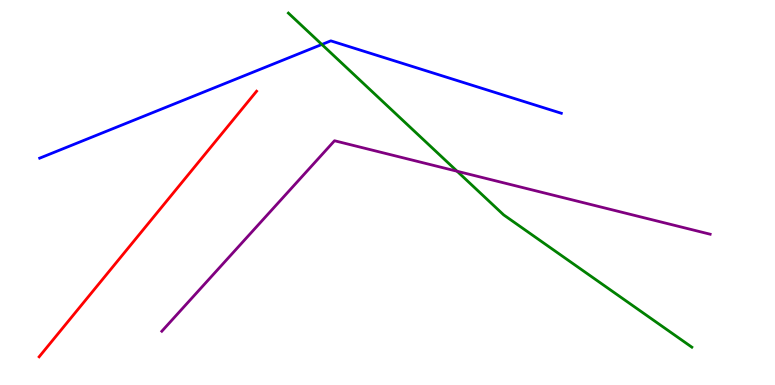[{'lines': ['blue', 'red'], 'intersections': []}, {'lines': ['green', 'red'], 'intersections': []}, {'lines': ['purple', 'red'], 'intersections': []}, {'lines': ['blue', 'green'], 'intersections': [{'x': 4.15, 'y': 8.85}]}, {'lines': ['blue', 'purple'], 'intersections': []}, {'lines': ['green', 'purple'], 'intersections': [{'x': 5.9, 'y': 5.55}]}]